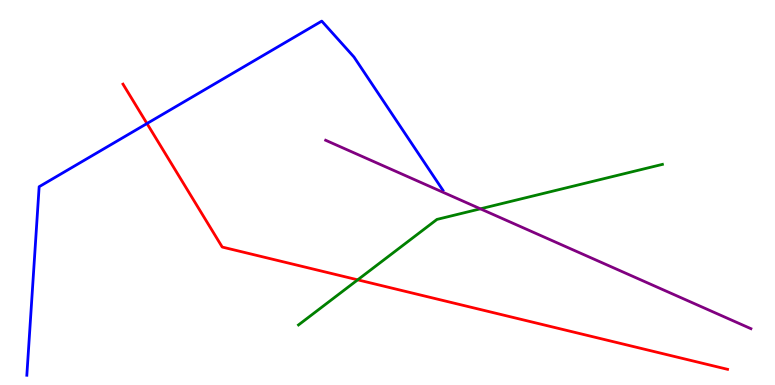[{'lines': ['blue', 'red'], 'intersections': [{'x': 1.9, 'y': 6.79}]}, {'lines': ['green', 'red'], 'intersections': [{'x': 4.62, 'y': 2.73}]}, {'lines': ['purple', 'red'], 'intersections': []}, {'lines': ['blue', 'green'], 'intersections': []}, {'lines': ['blue', 'purple'], 'intersections': []}, {'lines': ['green', 'purple'], 'intersections': [{'x': 6.2, 'y': 4.58}]}]